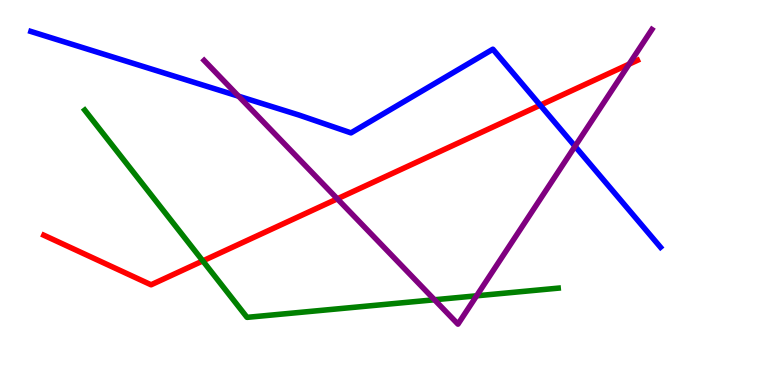[{'lines': ['blue', 'red'], 'intersections': [{'x': 6.97, 'y': 7.27}]}, {'lines': ['green', 'red'], 'intersections': [{'x': 2.62, 'y': 3.22}]}, {'lines': ['purple', 'red'], 'intersections': [{'x': 4.35, 'y': 4.84}, {'x': 8.12, 'y': 8.33}]}, {'lines': ['blue', 'green'], 'intersections': []}, {'lines': ['blue', 'purple'], 'intersections': [{'x': 3.08, 'y': 7.5}, {'x': 7.42, 'y': 6.2}]}, {'lines': ['green', 'purple'], 'intersections': [{'x': 5.61, 'y': 2.21}, {'x': 6.15, 'y': 2.32}]}]